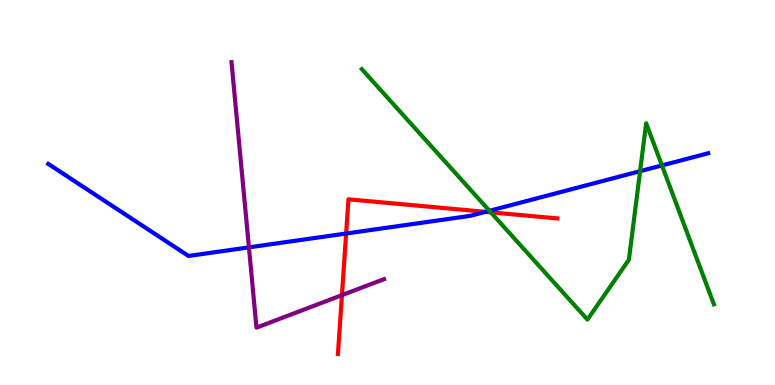[{'lines': ['blue', 'red'], 'intersections': [{'x': 4.47, 'y': 3.93}, {'x': 6.26, 'y': 4.5}]}, {'lines': ['green', 'red'], 'intersections': [{'x': 6.33, 'y': 4.48}]}, {'lines': ['purple', 'red'], 'intersections': [{'x': 4.41, 'y': 2.33}]}, {'lines': ['blue', 'green'], 'intersections': [{'x': 6.32, 'y': 4.52}, {'x': 8.26, 'y': 5.55}, {'x': 8.54, 'y': 5.7}]}, {'lines': ['blue', 'purple'], 'intersections': [{'x': 3.21, 'y': 3.57}]}, {'lines': ['green', 'purple'], 'intersections': []}]